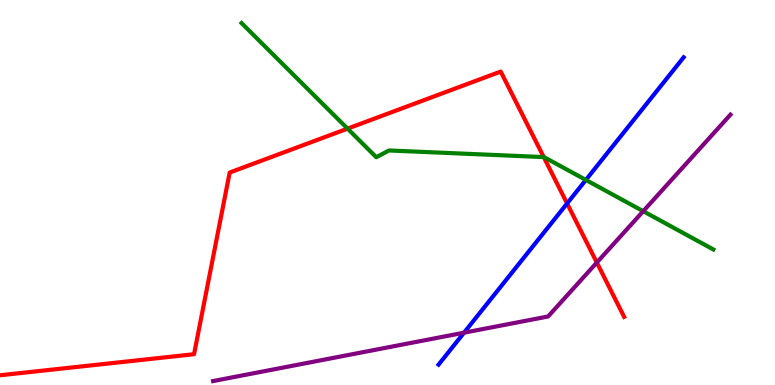[{'lines': ['blue', 'red'], 'intersections': [{'x': 7.32, 'y': 4.71}]}, {'lines': ['green', 'red'], 'intersections': [{'x': 4.48, 'y': 6.66}, {'x': 7.02, 'y': 5.92}]}, {'lines': ['purple', 'red'], 'intersections': [{'x': 7.7, 'y': 3.18}]}, {'lines': ['blue', 'green'], 'intersections': [{'x': 7.56, 'y': 5.33}]}, {'lines': ['blue', 'purple'], 'intersections': [{'x': 5.99, 'y': 1.36}]}, {'lines': ['green', 'purple'], 'intersections': [{'x': 8.3, 'y': 4.51}]}]